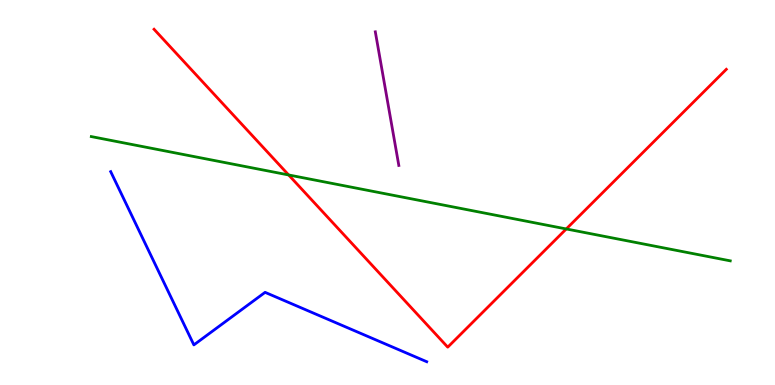[{'lines': ['blue', 'red'], 'intersections': []}, {'lines': ['green', 'red'], 'intersections': [{'x': 3.72, 'y': 5.46}, {'x': 7.31, 'y': 4.05}]}, {'lines': ['purple', 'red'], 'intersections': []}, {'lines': ['blue', 'green'], 'intersections': []}, {'lines': ['blue', 'purple'], 'intersections': []}, {'lines': ['green', 'purple'], 'intersections': []}]